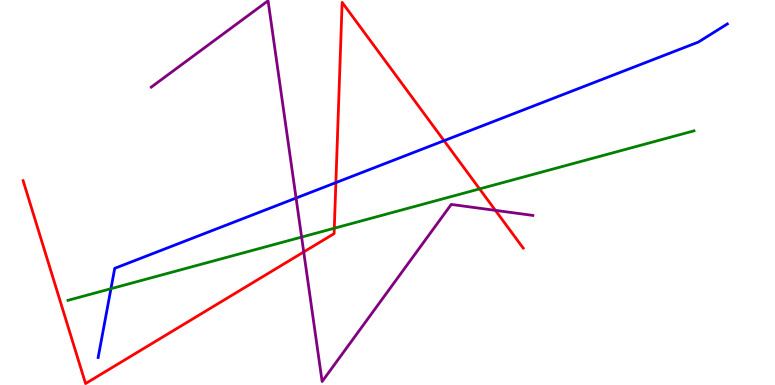[{'lines': ['blue', 'red'], 'intersections': [{'x': 4.33, 'y': 5.26}, {'x': 5.73, 'y': 6.35}]}, {'lines': ['green', 'red'], 'intersections': [{'x': 4.31, 'y': 4.07}, {'x': 6.19, 'y': 5.09}]}, {'lines': ['purple', 'red'], 'intersections': [{'x': 3.92, 'y': 3.46}, {'x': 6.39, 'y': 4.54}]}, {'lines': ['blue', 'green'], 'intersections': [{'x': 1.43, 'y': 2.5}]}, {'lines': ['blue', 'purple'], 'intersections': [{'x': 3.82, 'y': 4.86}]}, {'lines': ['green', 'purple'], 'intersections': [{'x': 3.89, 'y': 3.84}]}]